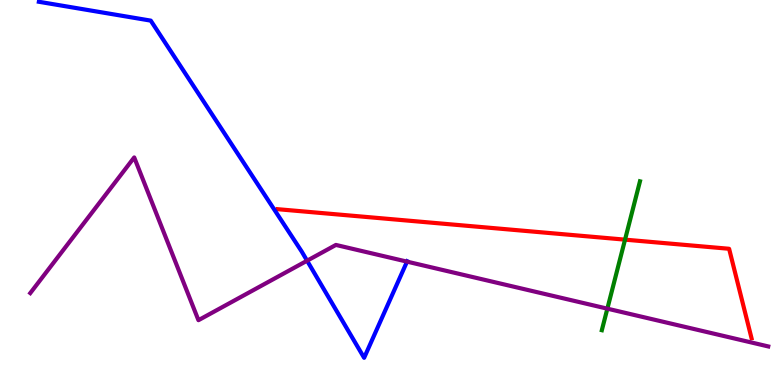[{'lines': ['blue', 'red'], 'intersections': []}, {'lines': ['green', 'red'], 'intersections': [{'x': 8.06, 'y': 3.78}]}, {'lines': ['purple', 'red'], 'intersections': []}, {'lines': ['blue', 'green'], 'intersections': []}, {'lines': ['blue', 'purple'], 'intersections': [{'x': 3.96, 'y': 3.23}, {'x': 5.25, 'y': 3.2}]}, {'lines': ['green', 'purple'], 'intersections': [{'x': 7.84, 'y': 1.98}]}]